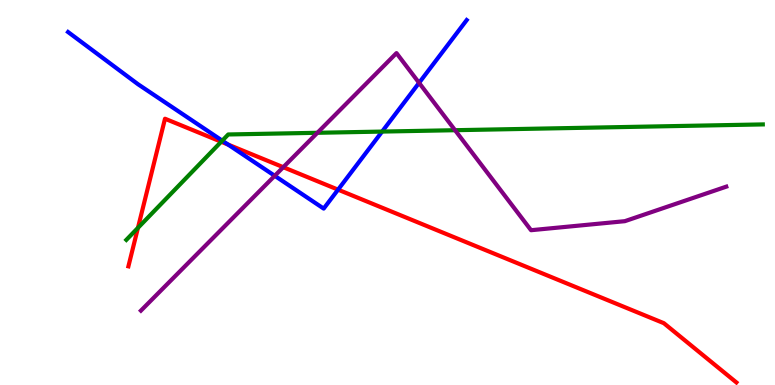[{'lines': ['blue', 'red'], 'intersections': [{'x': 2.94, 'y': 6.24}, {'x': 4.36, 'y': 5.07}]}, {'lines': ['green', 'red'], 'intersections': [{'x': 1.78, 'y': 4.08}, {'x': 2.85, 'y': 6.32}]}, {'lines': ['purple', 'red'], 'intersections': [{'x': 3.66, 'y': 5.66}]}, {'lines': ['blue', 'green'], 'intersections': [{'x': 2.87, 'y': 6.35}, {'x': 4.93, 'y': 6.58}]}, {'lines': ['blue', 'purple'], 'intersections': [{'x': 3.54, 'y': 5.43}, {'x': 5.41, 'y': 7.85}]}, {'lines': ['green', 'purple'], 'intersections': [{'x': 4.1, 'y': 6.55}, {'x': 5.87, 'y': 6.62}]}]